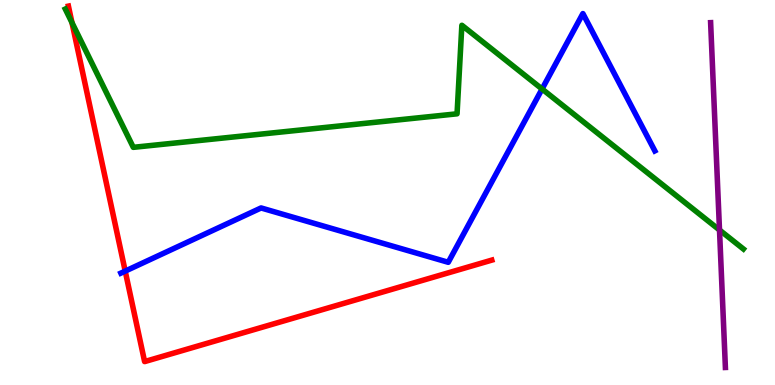[{'lines': ['blue', 'red'], 'intersections': [{'x': 1.62, 'y': 2.96}]}, {'lines': ['green', 'red'], 'intersections': [{'x': 0.929, 'y': 9.41}]}, {'lines': ['purple', 'red'], 'intersections': []}, {'lines': ['blue', 'green'], 'intersections': [{'x': 6.99, 'y': 7.69}]}, {'lines': ['blue', 'purple'], 'intersections': []}, {'lines': ['green', 'purple'], 'intersections': [{'x': 9.28, 'y': 4.03}]}]